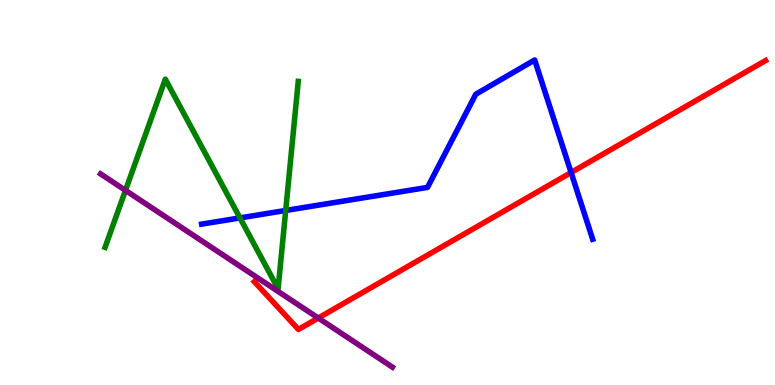[{'lines': ['blue', 'red'], 'intersections': [{'x': 7.37, 'y': 5.52}]}, {'lines': ['green', 'red'], 'intersections': []}, {'lines': ['purple', 'red'], 'intersections': [{'x': 4.11, 'y': 1.74}]}, {'lines': ['blue', 'green'], 'intersections': [{'x': 3.1, 'y': 4.34}, {'x': 3.69, 'y': 4.53}]}, {'lines': ['blue', 'purple'], 'intersections': []}, {'lines': ['green', 'purple'], 'intersections': [{'x': 1.62, 'y': 5.06}]}]